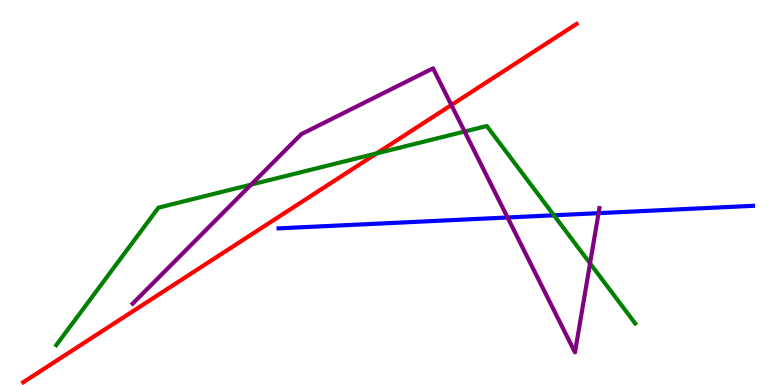[{'lines': ['blue', 'red'], 'intersections': []}, {'lines': ['green', 'red'], 'intersections': [{'x': 4.86, 'y': 6.02}]}, {'lines': ['purple', 'red'], 'intersections': [{'x': 5.82, 'y': 7.27}]}, {'lines': ['blue', 'green'], 'intersections': [{'x': 7.15, 'y': 4.41}]}, {'lines': ['blue', 'purple'], 'intersections': [{'x': 6.55, 'y': 4.35}, {'x': 7.72, 'y': 4.46}]}, {'lines': ['green', 'purple'], 'intersections': [{'x': 3.24, 'y': 5.2}, {'x': 6.0, 'y': 6.58}, {'x': 7.61, 'y': 3.16}]}]